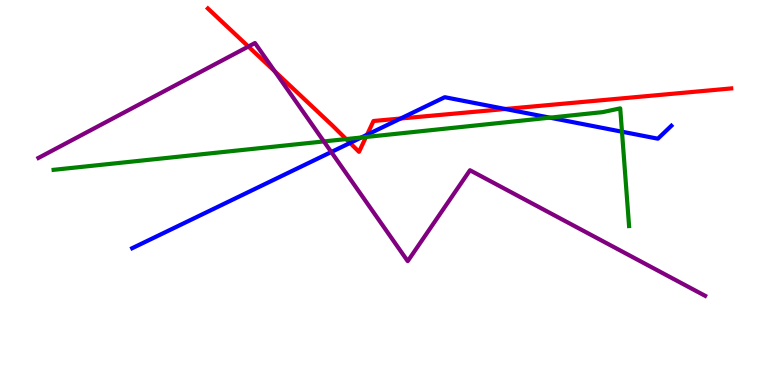[{'lines': ['blue', 'red'], 'intersections': [{'x': 4.52, 'y': 6.29}, {'x': 4.74, 'y': 6.5}, {'x': 5.17, 'y': 6.92}, {'x': 6.52, 'y': 7.17}]}, {'lines': ['green', 'red'], 'intersections': [{'x': 4.47, 'y': 6.39}, {'x': 4.72, 'y': 6.44}]}, {'lines': ['purple', 'red'], 'intersections': [{'x': 3.2, 'y': 8.79}, {'x': 3.55, 'y': 8.15}]}, {'lines': ['blue', 'green'], 'intersections': [{'x': 4.66, 'y': 6.43}, {'x': 7.1, 'y': 6.94}, {'x': 8.03, 'y': 6.58}]}, {'lines': ['blue', 'purple'], 'intersections': [{'x': 4.27, 'y': 6.05}]}, {'lines': ['green', 'purple'], 'intersections': [{'x': 4.18, 'y': 6.33}]}]